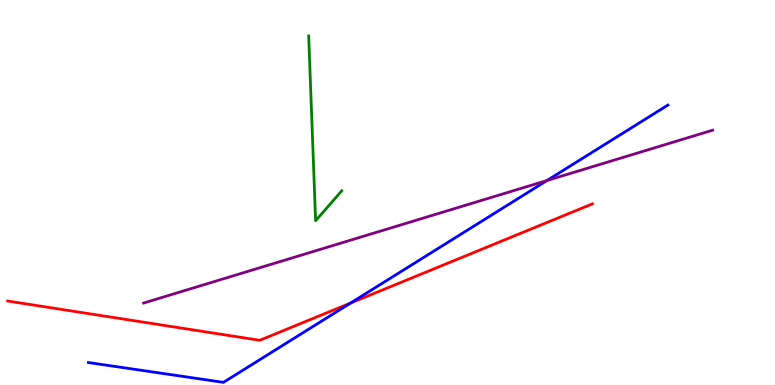[{'lines': ['blue', 'red'], 'intersections': [{'x': 4.52, 'y': 2.13}]}, {'lines': ['green', 'red'], 'intersections': []}, {'lines': ['purple', 'red'], 'intersections': []}, {'lines': ['blue', 'green'], 'intersections': []}, {'lines': ['blue', 'purple'], 'intersections': [{'x': 7.06, 'y': 5.31}]}, {'lines': ['green', 'purple'], 'intersections': []}]